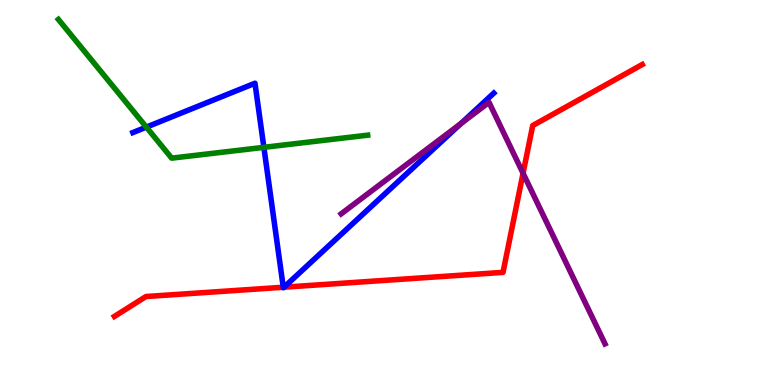[{'lines': ['blue', 'red'], 'intersections': [{'x': 3.66, 'y': 2.54}, {'x': 3.66, 'y': 2.54}]}, {'lines': ['green', 'red'], 'intersections': []}, {'lines': ['purple', 'red'], 'intersections': [{'x': 6.75, 'y': 5.5}]}, {'lines': ['blue', 'green'], 'intersections': [{'x': 1.89, 'y': 6.7}, {'x': 3.4, 'y': 6.17}]}, {'lines': ['blue', 'purple'], 'intersections': [{'x': 5.95, 'y': 6.79}]}, {'lines': ['green', 'purple'], 'intersections': []}]